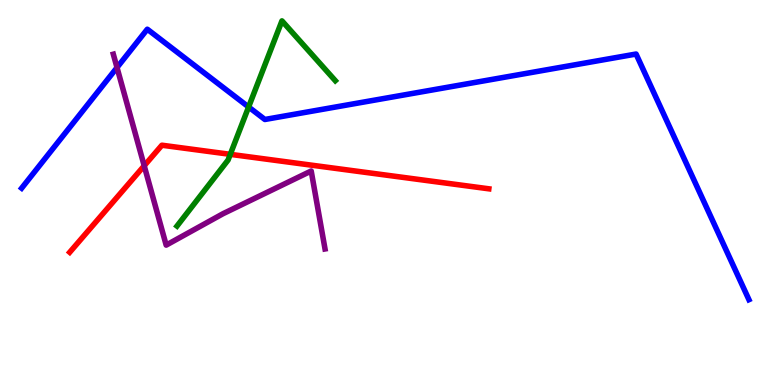[{'lines': ['blue', 'red'], 'intersections': []}, {'lines': ['green', 'red'], 'intersections': [{'x': 2.97, 'y': 5.99}]}, {'lines': ['purple', 'red'], 'intersections': [{'x': 1.86, 'y': 5.69}]}, {'lines': ['blue', 'green'], 'intersections': [{'x': 3.21, 'y': 7.22}]}, {'lines': ['blue', 'purple'], 'intersections': [{'x': 1.51, 'y': 8.25}]}, {'lines': ['green', 'purple'], 'intersections': []}]